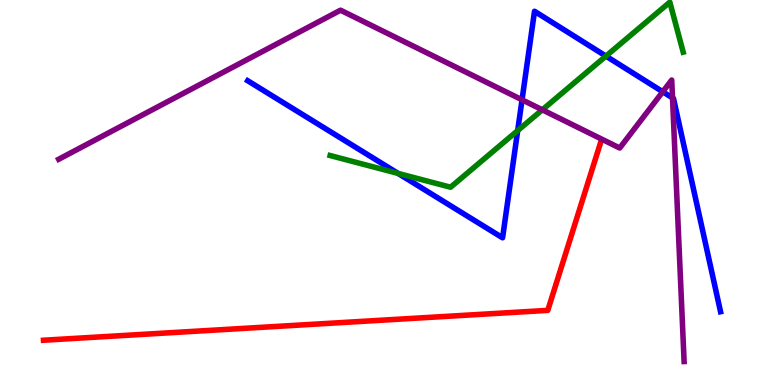[{'lines': ['blue', 'red'], 'intersections': []}, {'lines': ['green', 'red'], 'intersections': []}, {'lines': ['purple', 'red'], 'intersections': []}, {'lines': ['blue', 'green'], 'intersections': [{'x': 5.14, 'y': 5.5}, {'x': 6.68, 'y': 6.61}, {'x': 7.82, 'y': 8.54}]}, {'lines': ['blue', 'purple'], 'intersections': [{'x': 6.74, 'y': 7.41}, {'x': 8.55, 'y': 7.62}, {'x': 8.68, 'y': 7.46}]}, {'lines': ['green', 'purple'], 'intersections': [{'x': 7.0, 'y': 7.15}]}]